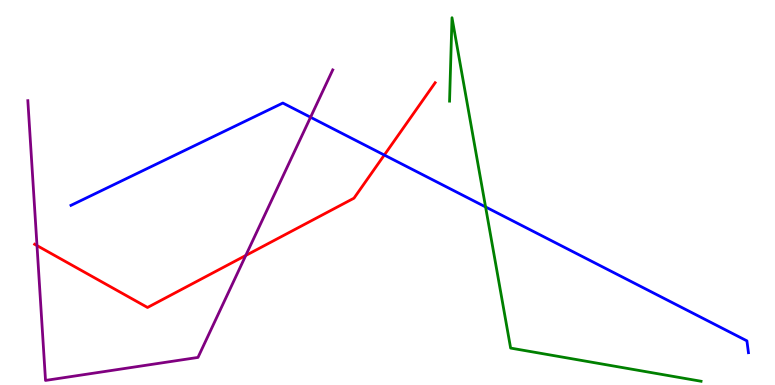[{'lines': ['blue', 'red'], 'intersections': [{'x': 4.96, 'y': 5.97}]}, {'lines': ['green', 'red'], 'intersections': []}, {'lines': ['purple', 'red'], 'intersections': [{'x': 0.477, 'y': 3.62}, {'x': 3.17, 'y': 3.36}]}, {'lines': ['blue', 'green'], 'intersections': [{'x': 6.27, 'y': 4.63}]}, {'lines': ['blue', 'purple'], 'intersections': [{'x': 4.01, 'y': 6.95}]}, {'lines': ['green', 'purple'], 'intersections': []}]